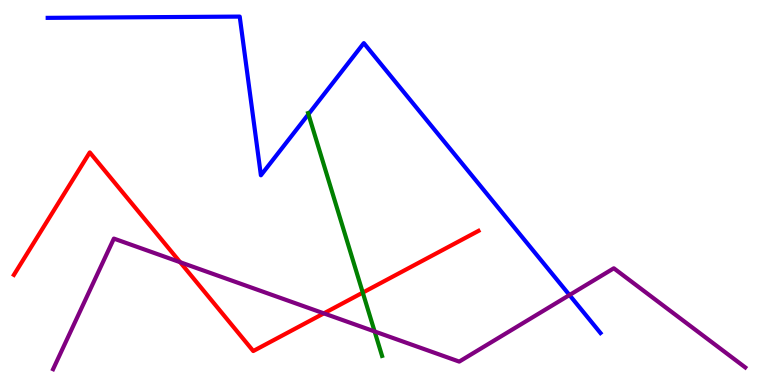[{'lines': ['blue', 'red'], 'intersections': []}, {'lines': ['green', 'red'], 'intersections': [{'x': 4.68, 'y': 2.4}]}, {'lines': ['purple', 'red'], 'intersections': [{'x': 2.32, 'y': 3.19}, {'x': 4.18, 'y': 1.86}]}, {'lines': ['blue', 'green'], 'intersections': [{'x': 3.98, 'y': 7.03}]}, {'lines': ['blue', 'purple'], 'intersections': [{'x': 7.35, 'y': 2.34}]}, {'lines': ['green', 'purple'], 'intersections': [{'x': 4.83, 'y': 1.39}]}]